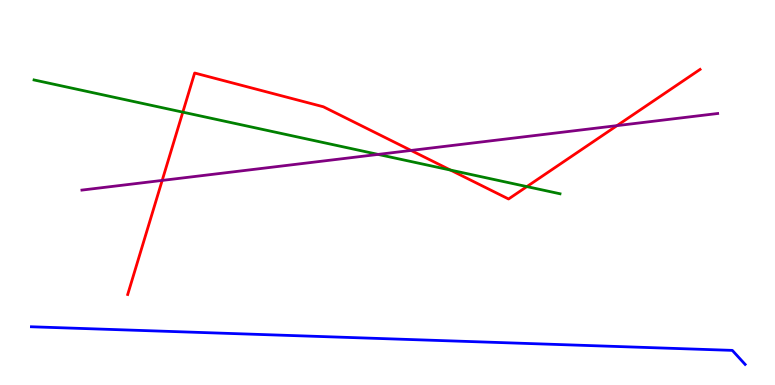[{'lines': ['blue', 'red'], 'intersections': []}, {'lines': ['green', 'red'], 'intersections': [{'x': 2.36, 'y': 7.09}, {'x': 5.81, 'y': 5.58}, {'x': 6.8, 'y': 5.15}]}, {'lines': ['purple', 'red'], 'intersections': [{'x': 2.09, 'y': 5.31}, {'x': 5.3, 'y': 6.09}, {'x': 7.96, 'y': 6.74}]}, {'lines': ['blue', 'green'], 'intersections': []}, {'lines': ['blue', 'purple'], 'intersections': []}, {'lines': ['green', 'purple'], 'intersections': [{'x': 4.88, 'y': 5.99}]}]